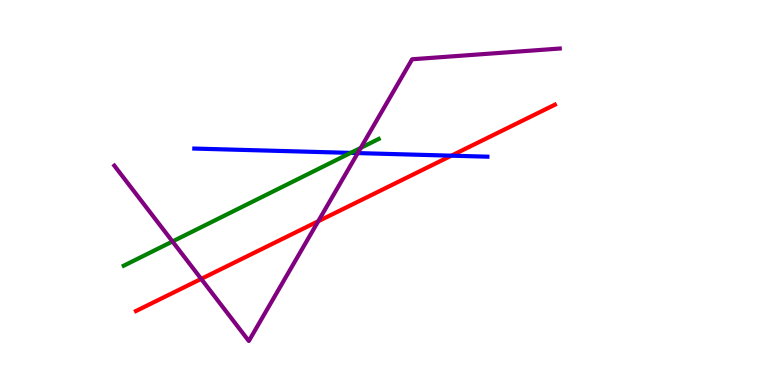[{'lines': ['blue', 'red'], 'intersections': [{'x': 5.82, 'y': 5.96}]}, {'lines': ['green', 'red'], 'intersections': []}, {'lines': ['purple', 'red'], 'intersections': [{'x': 2.6, 'y': 2.76}, {'x': 4.11, 'y': 4.25}]}, {'lines': ['blue', 'green'], 'intersections': [{'x': 4.52, 'y': 6.03}]}, {'lines': ['blue', 'purple'], 'intersections': [{'x': 4.62, 'y': 6.02}]}, {'lines': ['green', 'purple'], 'intersections': [{'x': 2.23, 'y': 3.73}, {'x': 4.65, 'y': 6.16}]}]